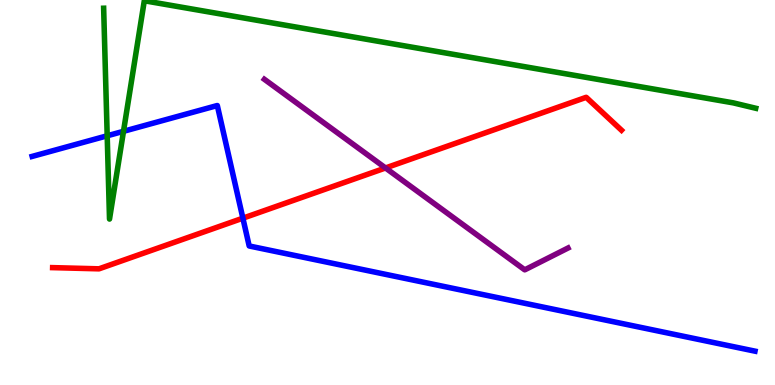[{'lines': ['blue', 'red'], 'intersections': [{'x': 3.13, 'y': 4.33}]}, {'lines': ['green', 'red'], 'intersections': []}, {'lines': ['purple', 'red'], 'intersections': [{'x': 4.97, 'y': 5.64}]}, {'lines': ['blue', 'green'], 'intersections': [{'x': 1.38, 'y': 6.47}, {'x': 1.59, 'y': 6.59}]}, {'lines': ['blue', 'purple'], 'intersections': []}, {'lines': ['green', 'purple'], 'intersections': []}]